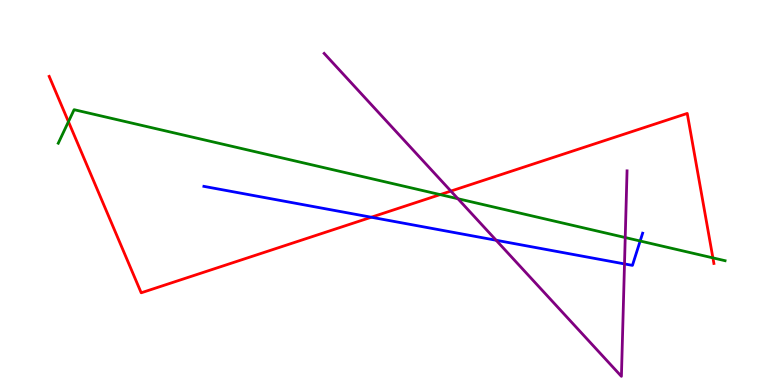[{'lines': ['blue', 'red'], 'intersections': [{'x': 4.79, 'y': 4.36}]}, {'lines': ['green', 'red'], 'intersections': [{'x': 0.883, 'y': 6.84}, {'x': 5.68, 'y': 4.95}, {'x': 9.2, 'y': 3.3}]}, {'lines': ['purple', 'red'], 'intersections': [{'x': 5.82, 'y': 5.04}]}, {'lines': ['blue', 'green'], 'intersections': [{'x': 8.26, 'y': 3.74}]}, {'lines': ['blue', 'purple'], 'intersections': [{'x': 6.4, 'y': 3.76}, {'x': 8.06, 'y': 3.14}]}, {'lines': ['green', 'purple'], 'intersections': [{'x': 5.91, 'y': 4.84}, {'x': 8.07, 'y': 3.83}]}]